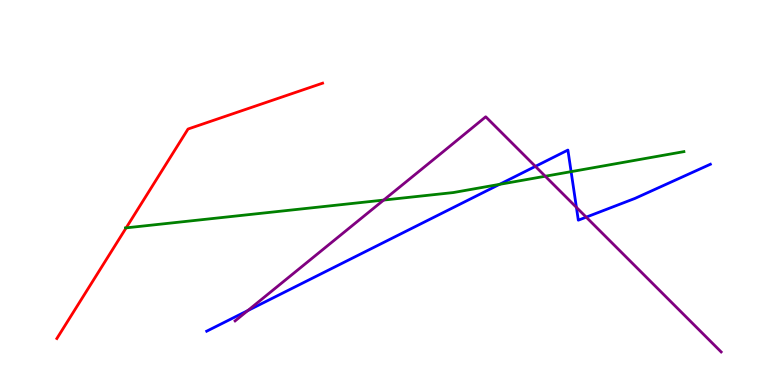[{'lines': ['blue', 'red'], 'intersections': []}, {'lines': ['green', 'red'], 'intersections': [{'x': 1.63, 'y': 4.08}]}, {'lines': ['purple', 'red'], 'intersections': []}, {'lines': ['blue', 'green'], 'intersections': [{'x': 6.45, 'y': 5.21}, {'x': 7.37, 'y': 5.54}]}, {'lines': ['blue', 'purple'], 'intersections': [{'x': 3.2, 'y': 1.93}, {'x': 6.91, 'y': 5.68}, {'x': 7.44, 'y': 4.61}, {'x': 7.56, 'y': 4.36}]}, {'lines': ['green', 'purple'], 'intersections': [{'x': 4.95, 'y': 4.8}, {'x': 7.04, 'y': 5.42}]}]